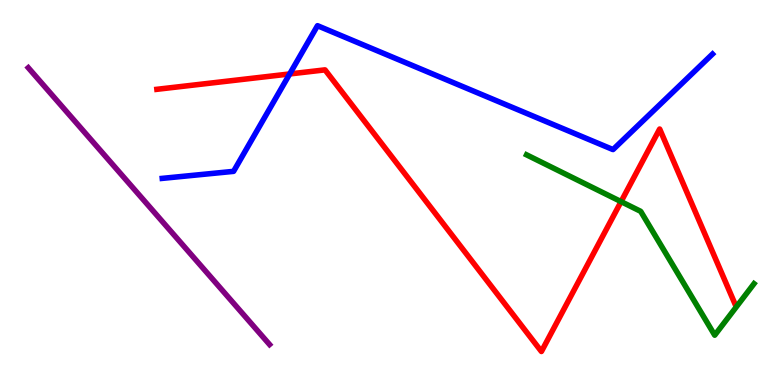[{'lines': ['blue', 'red'], 'intersections': [{'x': 3.74, 'y': 8.08}]}, {'lines': ['green', 'red'], 'intersections': [{'x': 8.01, 'y': 4.76}]}, {'lines': ['purple', 'red'], 'intersections': []}, {'lines': ['blue', 'green'], 'intersections': []}, {'lines': ['blue', 'purple'], 'intersections': []}, {'lines': ['green', 'purple'], 'intersections': []}]